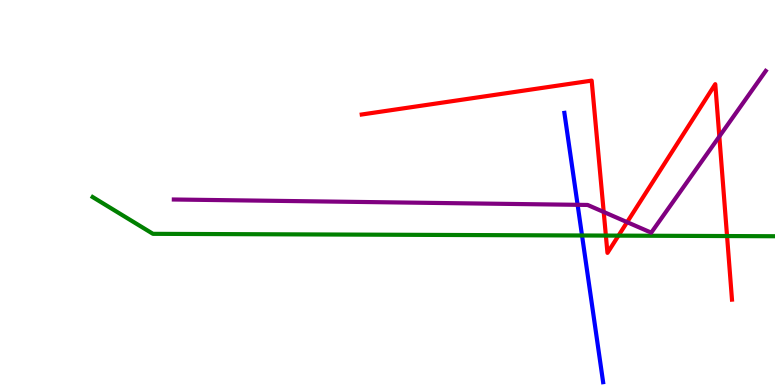[{'lines': ['blue', 'red'], 'intersections': []}, {'lines': ['green', 'red'], 'intersections': [{'x': 7.82, 'y': 3.88}, {'x': 7.98, 'y': 3.88}, {'x': 9.38, 'y': 3.87}]}, {'lines': ['purple', 'red'], 'intersections': [{'x': 7.79, 'y': 4.49}, {'x': 8.09, 'y': 4.23}, {'x': 9.28, 'y': 6.45}]}, {'lines': ['blue', 'green'], 'intersections': [{'x': 7.51, 'y': 3.88}]}, {'lines': ['blue', 'purple'], 'intersections': [{'x': 7.45, 'y': 4.68}]}, {'lines': ['green', 'purple'], 'intersections': []}]